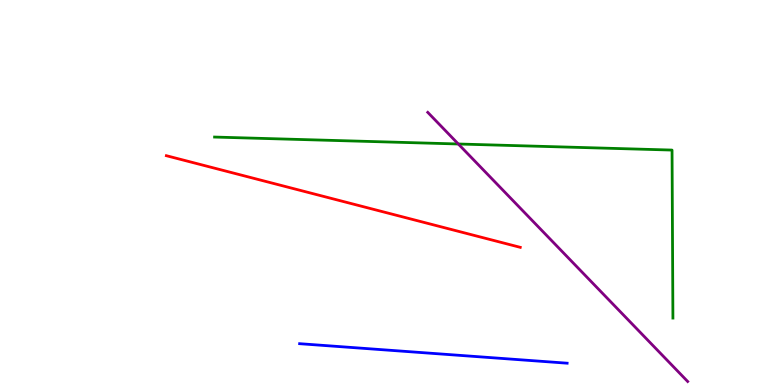[{'lines': ['blue', 'red'], 'intersections': []}, {'lines': ['green', 'red'], 'intersections': []}, {'lines': ['purple', 'red'], 'intersections': []}, {'lines': ['blue', 'green'], 'intersections': []}, {'lines': ['blue', 'purple'], 'intersections': []}, {'lines': ['green', 'purple'], 'intersections': [{'x': 5.91, 'y': 6.26}]}]